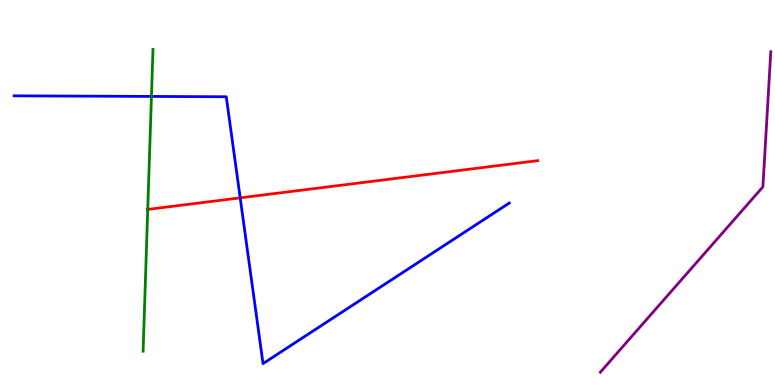[{'lines': ['blue', 'red'], 'intersections': [{'x': 3.1, 'y': 4.86}]}, {'lines': ['green', 'red'], 'intersections': [{'x': 1.91, 'y': 4.56}]}, {'lines': ['purple', 'red'], 'intersections': []}, {'lines': ['blue', 'green'], 'intersections': [{'x': 1.95, 'y': 7.5}]}, {'lines': ['blue', 'purple'], 'intersections': []}, {'lines': ['green', 'purple'], 'intersections': []}]